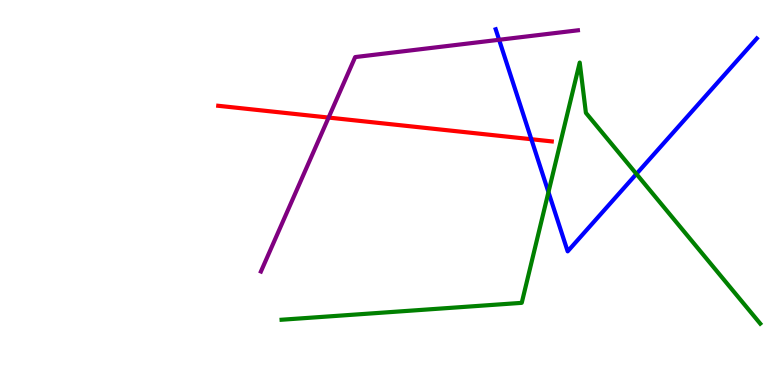[{'lines': ['blue', 'red'], 'intersections': [{'x': 6.86, 'y': 6.38}]}, {'lines': ['green', 'red'], 'intersections': []}, {'lines': ['purple', 'red'], 'intersections': [{'x': 4.24, 'y': 6.95}]}, {'lines': ['blue', 'green'], 'intersections': [{'x': 7.08, 'y': 5.01}, {'x': 8.21, 'y': 5.48}]}, {'lines': ['blue', 'purple'], 'intersections': [{'x': 6.44, 'y': 8.97}]}, {'lines': ['green', 'purple'], 'intersections': []}]